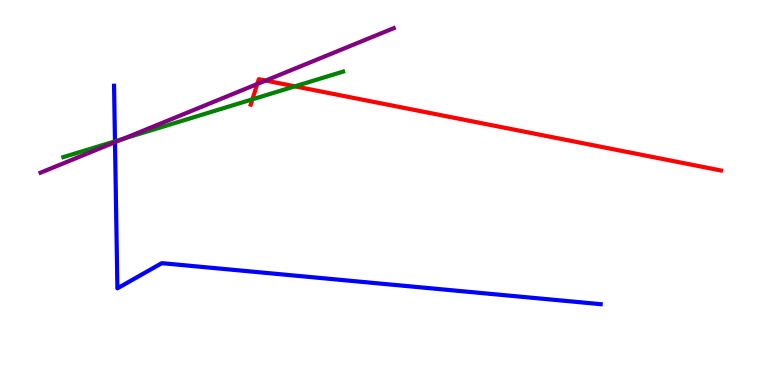[{'lines': ['blue', 'red'], 'intersections': []}, {'lines': ['green', 'red'], 'intersections': [{'x': 3.26, 'y': 7.42}, {'x': 3.81, 'y': 7.76}]}, {'lines': ['purple', 'red'], 'intersections': [{'x': 3.32, 'y': 7.82}, {'x': 3.43, 'y': 7.91}]}, {'lines': ['blue', 'green'], 'intersections': [{'x': 1.48, 'y': 6.33}]}, {'lines': ['blue', 'purple'], 'intersections': [{'x': 1.48, 'y': 6.31}]}, {'lines': ['green', 'purple'], 'intersections': [{'x': 1.6, 'y': 6.4}]}]